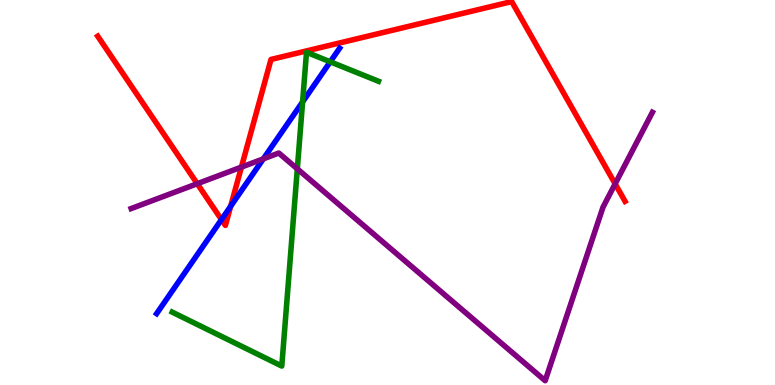[{'lines': ['blue', 'red'], 'intersections': [{'x': 2.86, 'y': 4.3}, {'x': 2.98, 'y': 4.64}]}, {'lines': ['green', 'red'], 'intersections': []}, {'lines': ['purple', 'red'], 'intersections': [{'x': 2.55, 'y': 5.23}, {'x': 3.12, 'y': 5.66}, {'x': 7.94, 'y': 5.22}]}, {'lines': ['blue', 'green'], 'intersections': [{'x': 3.9, 'y': 7.35}, {'x': 4.26, 'y': 8.39}]}, {'lines': ['blue', 'purple'], 'intersections': [{'x': 3.4, 'y': 5.87}]}, {'lines': ['green', 'purple'], 'intersections': [{'x': 3.84, 'y': 5.61}]}]